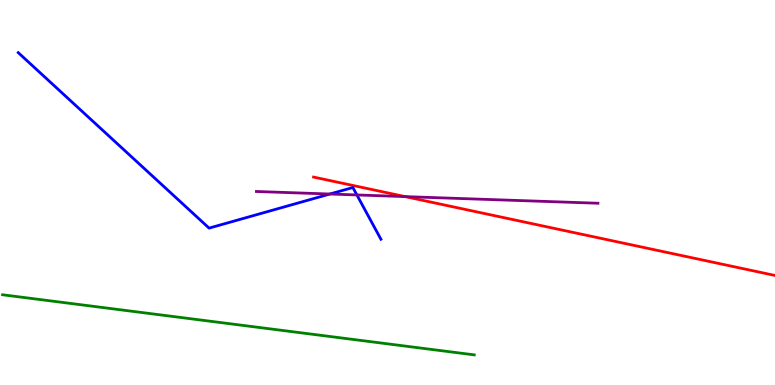[{'lines': ['blue', 'red'], 'intersections': []}, {'lines': ['green', 'red'], 'intersections': []}, {'lines': ['purple', 'red'], 'intersections': [{'x': 5.23, 'y': 4.89}]}, {'lines': ['blue', 'green'], 'intersections': []}, {'lines': ['blue', 'purple'], 'intersections': [{'x': 4.26, 'y': 4.96}, {'x': 4.61, 'y': 4.94}]}, {'lines': ['green', 'purple'], 'intersections': []}]